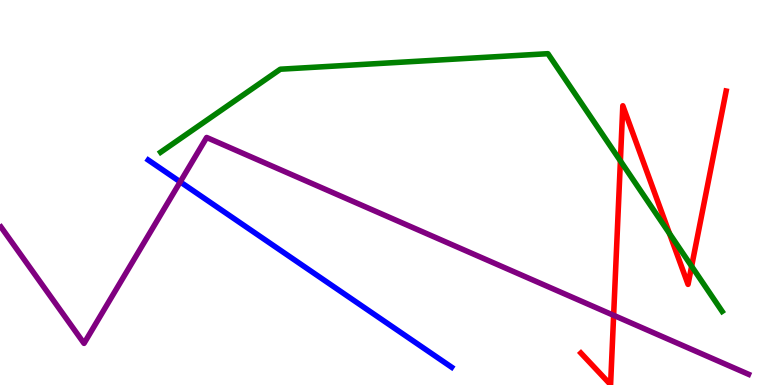[{'lines': ['blue', 'red'], 'intersections': []}, {'lines': ['green', 'red'], 'intersections': [{'x': 8.01, 'y': 5.82}, {'x': 8.64, 'y': 3.94}, {'x': 8.92, 'y': 3.08}]}, {'lines': ['purple', 'red'], 'intersections': [{'x': 7.92, 'y': 1.81}]}, {'lines': ['blue', 'green'], 'intersections': []}, {'lines': ['blue', 'purple'], 'intersections': [{'x': 2.33, 'y': 5.28}]}, {'lines': ['green', 'purple'], 'intersections': []}]